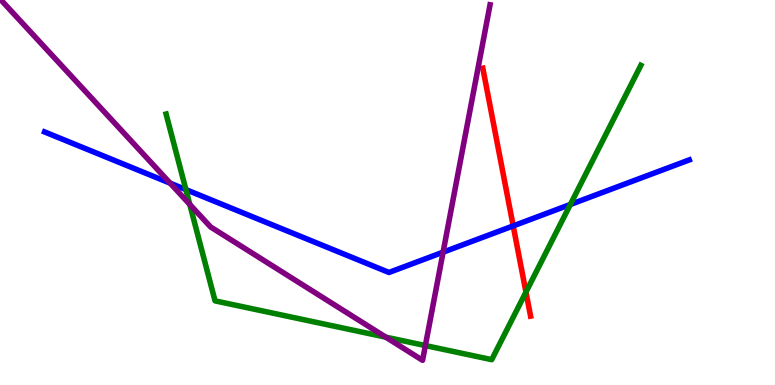[{'lines': ['blue', 'red'], 'intersections': [{'x': 6.62, 'y': 4.13}]}, {'lines': ['green', 'red'], 'intersections': [{'x': 6.79, 'y': 2.41}]}, {'lines': ['purple', 'red'], 'intersections': []}, {'lines': ['blue', 'green'], 'intersections': [{'x': 2.4, 'y': 5.08}, {'x': 7.36, 'y': 4.69}]}, {'lines': ['blue', 'purple'], 'intersections': [{'x': 2.2, 'y': 5.24}, {'x': 5.72, 'y': 3.45}]}, {'lines': ['green', 'purple'], 'intersections': [{'x': 2.45, 'y': 4.69}, {'x': 4.98, 'y': 1.24}, {'x': 5.49, 'y': 1.02}]}]